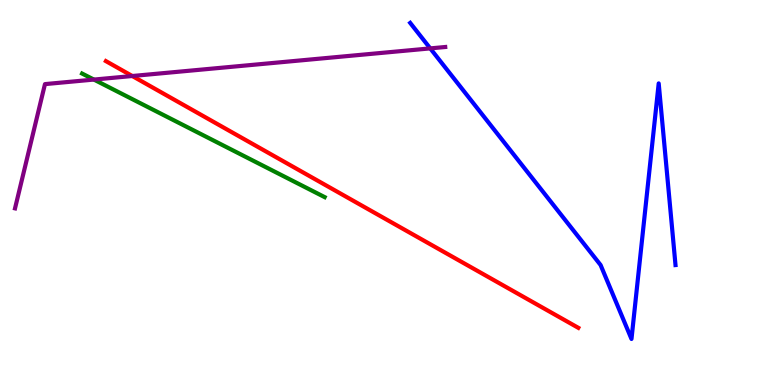[{'lines': ['blue', 'red'], 'intersections': []}, {'lines': ['green', 'red'], 'intersections': []}, {'lines': ['purple', 'red'], 'intersections': [{'x': 1.71, 'y': 8.03}]}, {'lines': ['blue', 'green'], 'intersections': []}, {'lines': ['blue', 'purple'], 'intersections': [{'x': 5.55, 'y': 8.74}]}, {'lines': ['green', 'purple'], 'intersections': [{'x': 1.21, 'y': 7.93}]}]